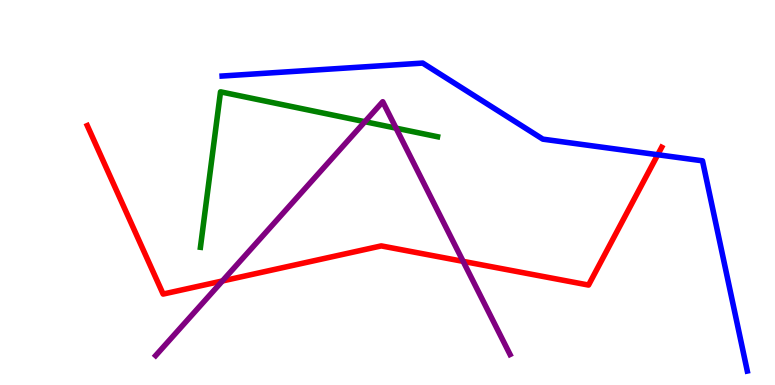[{'lines': ['blue', 'red'], 'intersections': [{'x': 8.49, 'y': 5.98}]}, {'lines': ['green', 'red'], 'intersections': []}, {'lines': ['purple', 'red'], 'intersections': [{'x': 2.87, 'y': 2.7}, {'x': 5.98, 'y': 3.21}]}, {'lines': ['blue', 'green'], 'intersections': []}, {'lines': ['blue', 'purple'], 'intersections': []}, {'lines': ['green', 'purple'], 'intersections': [{'x': 4.71, 'y': 6.84}, {'x': 5.11, 'y': 6.67}]}]